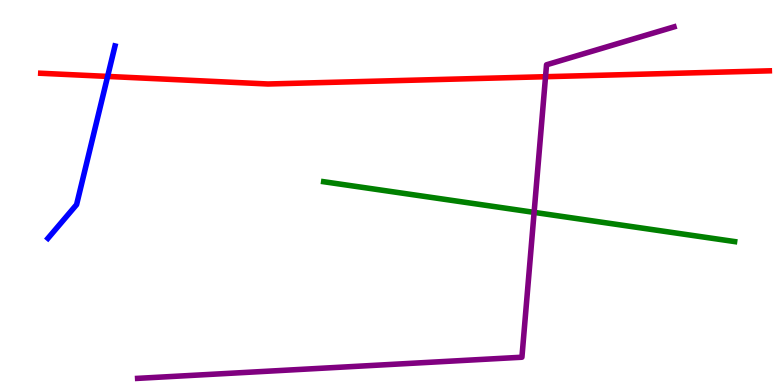[{'lines': ['blue', 'red'], 'intersections': [{'x': 1.39, 'y': 8.02}]}, {'lines': ['green', 'red'], 'intersections': []}, {'lines': ['purple', 'red'], 'intersections': [{'x': 7.04, 'y': 8.01}]}, {'lines': ['blue', 'green'], 'intersections': []}, {'lines': ['blue', 'purple'], 'intersections': []}, {'lines': ['green', 'purple'], 'intersections': [{'x': 6.89, 'y': 4.48}]}]